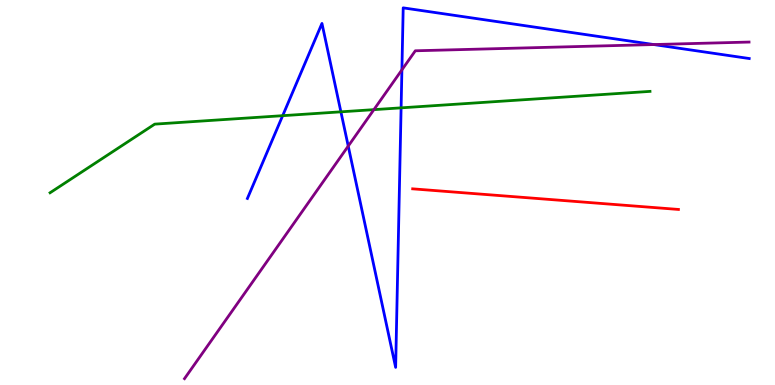[{'lines': ['blue', 'red'], 'intersections': []}, {'lines': ['green', 'red'], 'intersections': []}, {'lines': ['purple', 'red'], 'intersections': []}, {'lines': ['blue', 'green'], 'intersections': [{'x': 3.65, 'y': 7.0}, {'x': 4.4, 'y': 7.1}, {'x': 5.18, 'y': 7.2}]}, {'lines': ['blue', 'purple'], 'intersections': [{'x': 4.49, 'y': 6.21}, {'x': 5.19, 'y': 8.19}, {'x': 8.44, 'y': 8.84}]}, {'lines': ['green', 'purple'], 'intersections': [{'x': 4.82, 'y': 7.15}]}]